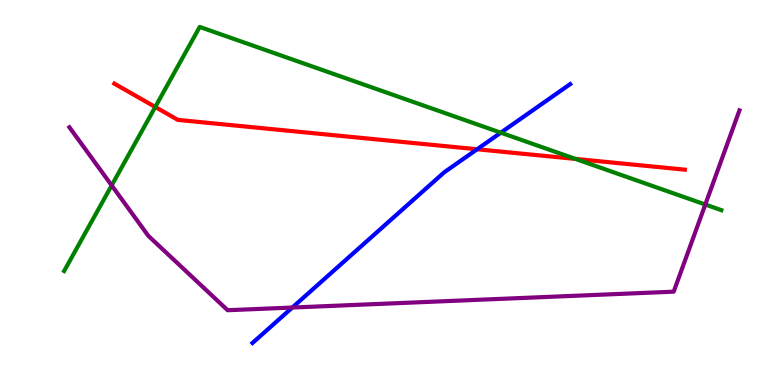[{'lines': ['blue', 'red'], 'intersections': [{'x': 6.16, 'y': 6.12}]}, {'lines': ['green', 'red'], 'intersections': [{'x': 2.0, 'y': 7.22}, {'x': 7.43, 'y': 5.87}]}, {'lines': ['purple', 'red'], 'intersections': []}, {'lines': ['blue', 'green'], 'intersections': [{'x': 6.46, 'y': 6.55}]}, {'lines': ['blue', 'purple'], 'intersections': [{'x': 3.77, 'y': 2.01}]}, {'lines': ['green', 'purple'], 'intersections': [{'x': 1.44, 'y': 5.18}, {'x': 9.1, 'y': 4.69}]}]